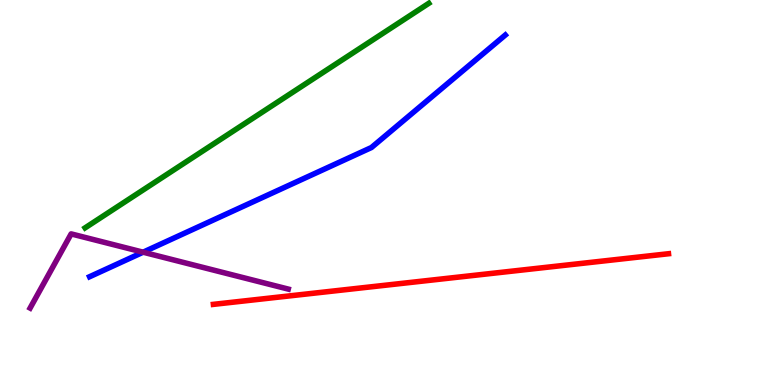[{'lines': ['blue', 'red'], 'intersections': []}, {'lines': ['green', 'red'], 'intersections': []}, {'lines': ['purple', 'red'], 'intersections': []}, {'lines': ['blue', 'green'], 'intersections': []}, {'lines': ['blue', 'purple'], 'intersections': [{'x': 1.85, 'y': 3.45}]}, {'lines': ['green', 'purple'], 'intersections': []}]